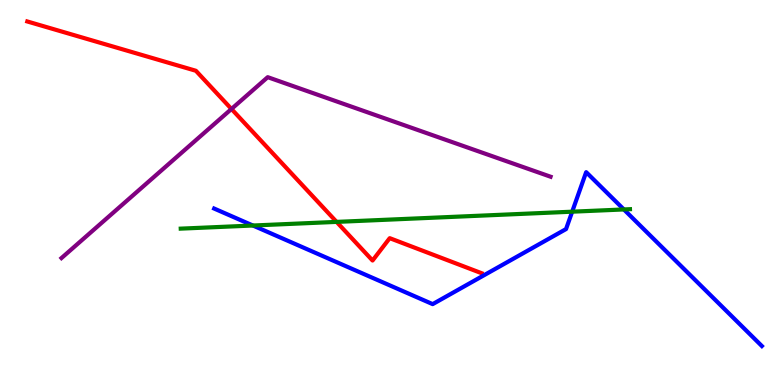[{'lines': ['blue', 'red'], 'intersections': []}, {'lines': ['green', 'red'], 'intersections': [{'x': 4.34, 'y': 4.24}]}, {'lines': ['purple', 'red'], 'intersections': [{'x': 2.99, 'y': 7.17}]}, {'lines': ['blue', 'green'], 'intersections': [{'x': 3.26, 'y': 4.14}, {'x': 7.38, 'y': 4.5}, {'x': 8.05, 'y': 4.56}]}, {'lines': ['blue', 'purple'], 'intersections': []}, {'lines': ['green', 'purple'], 'intersections': []}]